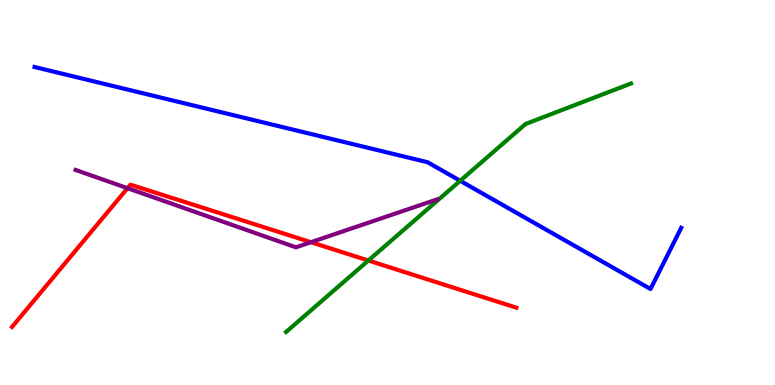[{'lines': ['blue', 'red'], 'intersections': []}, {'lines': ['green', 'red'], 'intersections': [{'x': 4.75, 'y': 3.23}]}, {'lines': ['purple', 'red'], 'intersections': [{'x': 1.65, 'y': 5.11}, {'x': 4.01, 'y': 3.71}]}, {'lines': ['blue', 'green'], 'intersections': [{'x': 5.94, 'y': 5.3}]}, {'lines': ['blue', 'purple'], 'intersections': []}, {'lines': ['green', 'purple'], 'intersections': []}]